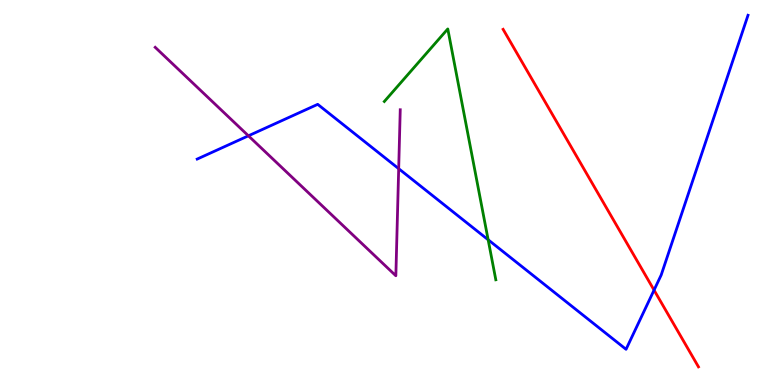[{'lines': ['blue', 'red'], 'intersections': [{'x': 8.44, 'y': 2.46}]}, {'lines': ['green', 'red'], 'intersections': []}, {'lines': ['purple', 'red'], 'intersections': []}, {'lines': ['blue', 'green'], 'intersections': [{'x': 6.3, 'y': 3.77}]}, {'lines': ['blue', 'purple'], 'intersections': [{'x': 3.21, 'y': 6.47}, {'x': 5.14, 'y': 5.62}]}, {'lines': ['green', 'purple'], 'intersections': []}]